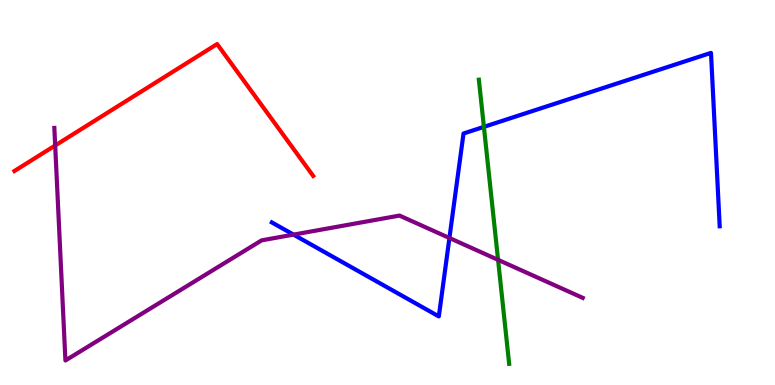[{'lines': ['blue', 'red'], 'intersections': []}, {'lines': ['green', 'red'], 'intersections': []}, {'lines': ['purple', 'red'], 'intersections': [{'x': 0.712, 'y': 6.22}]}, {'lines': ['blue', 'green'], 'intersections': [{'x': 6.24, 'y': 6.7}]}, {'lines': ['blue', 'purple'], 'intersections': [{'x': 3.79, 'y': 3.91}, {'x': 5.8, 'y': 3.82}]}, {'lines': ['green', 'purple'], 'intersections': [{'x': 6.43, 'y': 3.25}]}]